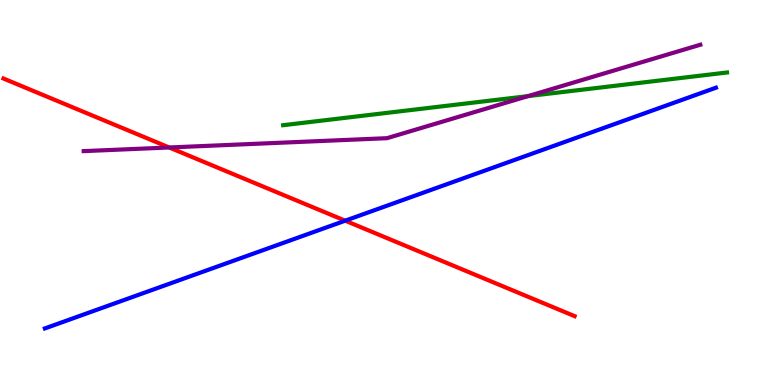[{'lines': ['blue', 'red'], 'intersections': [{'x': 4.45, 'y': 4.27}]}, {'lines': ['green', 'red'], 'intersections': []}, {'lines': ['purple', 'red'], 'intersections': [{'x': 2.18, 'y': 6.17}]}, {'lines': ['blue', 'green'], 'intersections': []}, {'lines': ['blue', 'purple'], 'intersections': []}, {'lines': ['green', 'purple'], 'intersections': [{'x': 6.81, 'y': 7.5}]}]